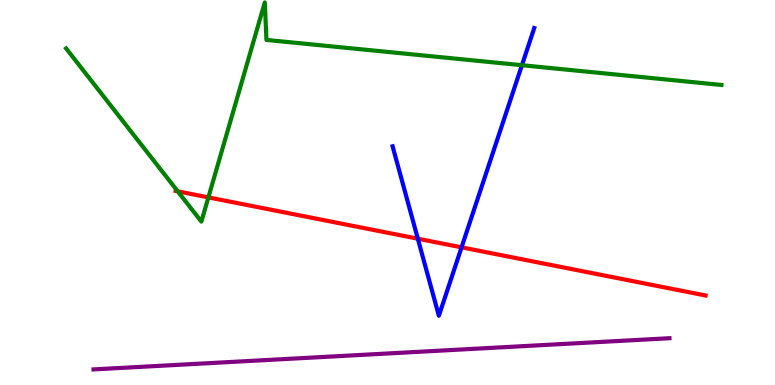[{'lines': ['blue', 'red'], 'intersections': [{'x': 5.39, 'y': 3.8}, {'x': 5.96, 'y': 3.58}]}, {'lines': ['green', 'red'], 'intersections': [{'x': 2.29, 'y': 5.03}, {'x': 2.69, 'y': 4.87}]}, {'lines': ['purple', 'red'], 'intersections': []}, {'lines': ['blue', 'green'], 'intersections': [{'x': 6.73, 'y': 8.31}]}, {'lines': ['blue', 'purple'], 'intersections': []}, {'lines': ['green', 'purple'], 'intersections': []}]